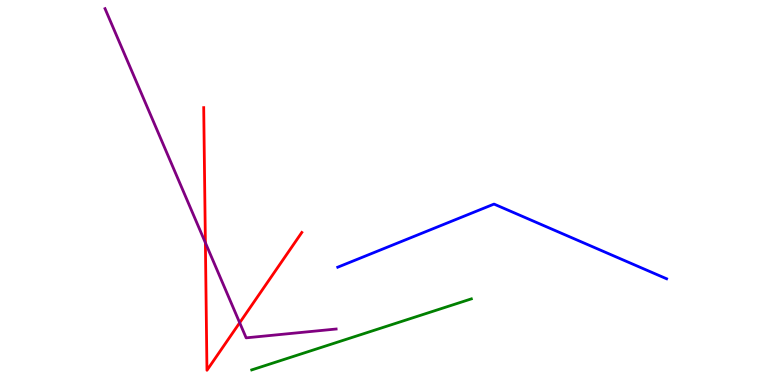[{'lines': ['blue', 'red'], 'intersections': []}, {'lines': ['green', 'red'], 'intersections': []}, {'lines': ['purple', 'red'], 'intersections': [{'x': 2.65, 'y': 3.7}, {'x': 3.09, 'y': 1.62}]}, {'lines': ['blue', 'green'], 'intersections': []}, {'lines': ['blue', 'purple'], 'intersections': []}, {'lines': ['green', 'purple'], 'intersections': []}]